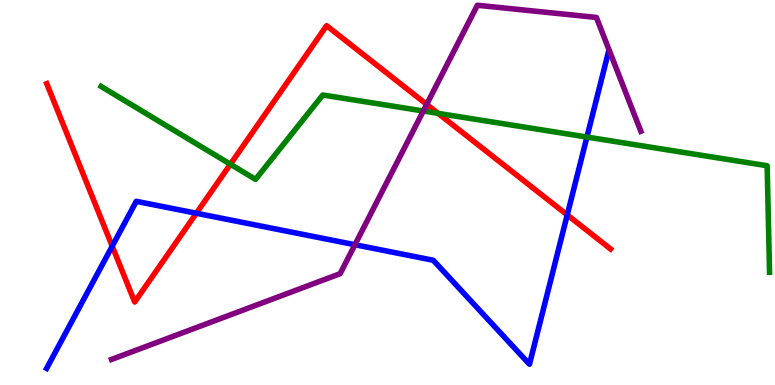[{'lines': ['blue', 'red'], 'intersections': [{'x': 1.45, 'y': 3.6}, {'x': 2.53, 'y': 4.46}, {'x': 7.32, 'y': 4.42}]}, {'lines': ['green', 'red'], 'intersections': [{'x': 2.97, 'y': 5.73}, {'x': 5.65, 'y': 7.06}]}, {'lines': ['purple', 'red'], 'intersections': [{'x': 5.51, 'y': 7.29}]}, {'lines': ['blue', 'green'], 'intersections': [{'x': 7.57, 'y': 6.44}]}, {'lines': ['blue', 'purple'], 'intersections': [{'x': 4.58, 'y': 3.64}]}, {'lines': ['green', 'purple'], 'intersections': [{'x': 5.46, 'y': 7.12}]}]